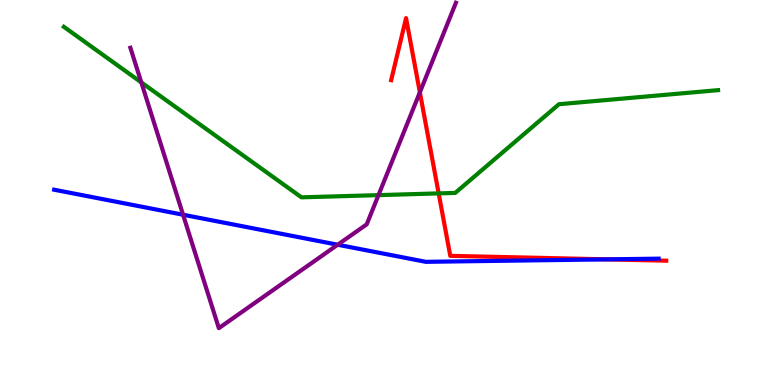[{'lines': ['blue', 'red'], 'intersections': [{'x': 7.83, 'y': 3.26}]}, {'lines': ['green', 'red'], 'intersections': [{'x': 5.66, 'y': 4.98}]}, {'lines': ['purple', 'red'], 'intersections': [{'x': 5.42, 'y': 7.6}]}, {'lines': ['blue', 'green'], 'intersections': []}, {'lines': ['blue', 'purple'], 'intersections': [{'x': 2.36, 'y': 4.42}, {'x': 4.36, 'y': 3.64}]}, {'lines': ['green', 'purple'], 'intersections': [{'x': 1.82, 'y': 7.86}, {'x': 4.88, 'y': 4.93}]}]